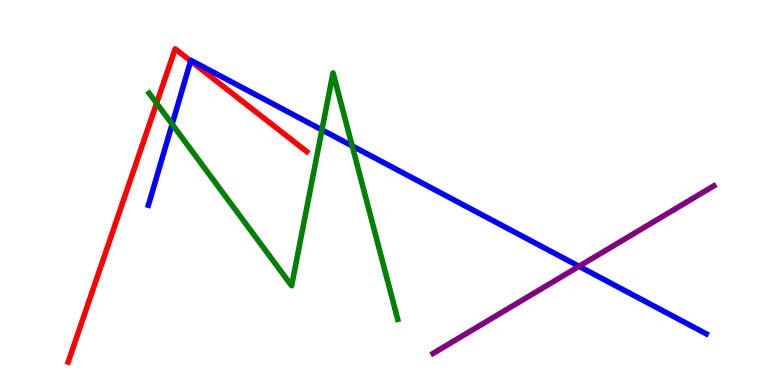[{'lines': ['blue', 'red'], 'intersections': [{'x': 2.46, 'y': 8.42}]}, {'lines': ['green', 'red'], 'intersections': [{'x': 2.02, 'y': 7.32}]}, {'lines': ['purple', 'red'], 'intersections': []}, {'lines': ['blue', 'green'], 'intersections': [{'x': 2.22, 'y': 6.77}, {'x': 4.15, 'y': 6.63}, {'x': 4.54, 'y': 6.21}]}, {'lines': ['blue', 'purple'], 'intersections': [{'x': 7.47, 'y': 3.08}]}, {'lines': ['green', 'purple'], 'intersections': []}]